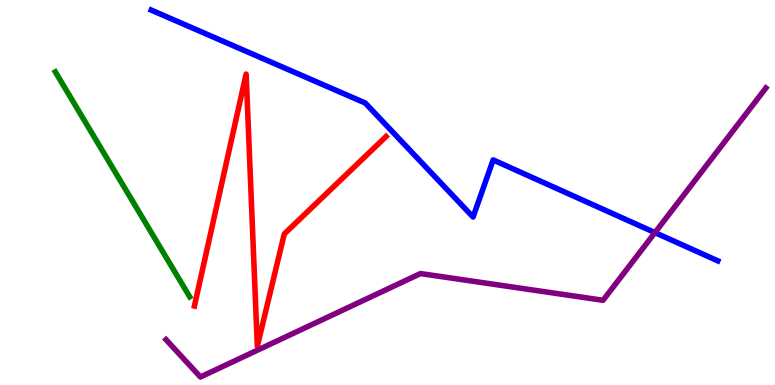[{'lines': ['blue', 'red'], 'intersections': []}, {'lines': ['green', 'red'], 'intersections': []}, {'lines': ['purple', 'red'], 'intersections': []}, {'lines': ['blue', 'green'], 'intersections': []}, {'lines': ['blue', 'purple'], 'intersections': [{'x': 8.45, 'y': 3.96}]}, {'lines': ['green', 'purple'], 'intersections': []}]